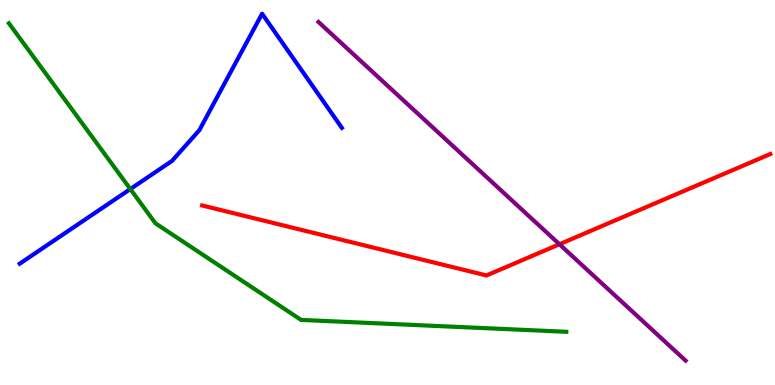[{'lines': ['blue', 'red'], 'intersections': []}, {'lines': ['green', 'red'], 'intersections': []}, {'lines': ['purple', 'red'], 'intersections': [{'x': 7.22, 'y': 3.66}]}, {'lines': ['blue', 'green'], 'intersections': [{'x': 1.68, 'y': 5.09}]}, {'lines': ['blue', 'purple'], 'intersections': []}, {'lines': ['green', 'purple'], 'intersections': []}]